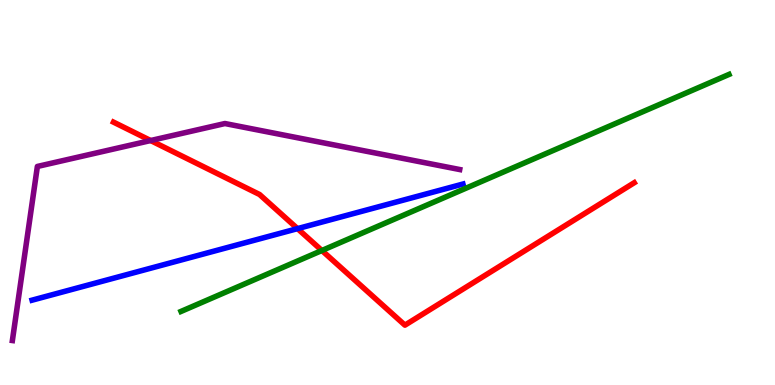[{'lines': ['blue', 'red'], 'intersections': [{'x': 3.84, 'y': 4.06}]}, {'lines': ['green', 'red'], 'intersections': [{'x': 4.15, 'y': 3.49}]}, {'lines': ['purple', 'red'], 'intersections': [{'x': 1.94, 'y': 6.35}]}, {'lines': ['blue', 'green'], 'intersections': []}, {'lines': ['blue', 'purple'], 'intersections': []}, {'lines': ['green', 'purple'], 'intersections': []}]